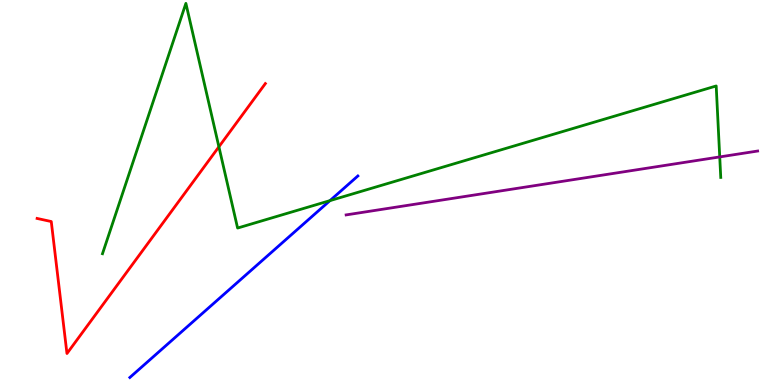[{'lines': ['blue', 'red'], 'intersections': []}, {'lines': ['green', 'red'], 'intersections': [{'x': 2.82, 'y': 6.19}]}, {'lines': ['purple', 'red'], 'intersections': []}, {'lines': ['blue', 'green'], 'intersections': [{'x': 4.26, 'y': 4.79}]}, {'lines': ['blue', 'purple'], 'intersections': []}, {'lines': ['green', 'purple'], 'intersections': [{'x': 9.29, 'y': 5.92}]}]